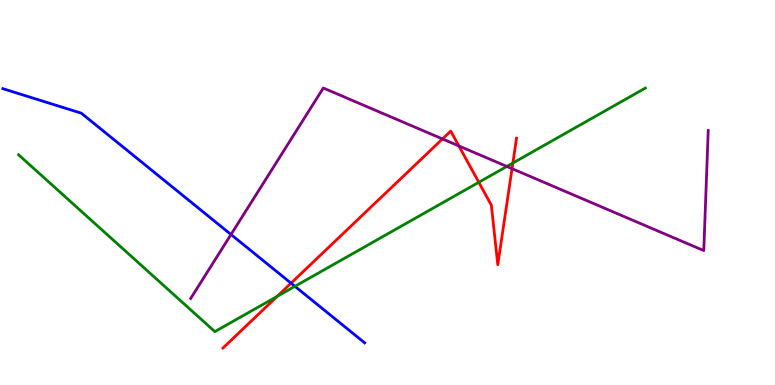[{'lines': ['blue', 'red'], 'intersections': [{'x': 3.76, 'y': 2.64}]}, {'lines': ['green', 'red'], 'intersections': [{'x': 3.58, 'y': 2.3}, {'x': 6.18, 'y': 5.27}, {'x': 6.62, 'y': 5.77}]}, {'lines': ['purple', 'red'], 'intersections': [{'x': 5.71, 'y': 6.39}, {'x': 5.92, 'y': 6.21}, {'x': 6.61, 'y': 5.62}]}, {'lines': ['blue', 'green'], 'intersections': [{'x': 3.81, 'y': 2.56}]}, {'lines': ['blue', 'purple'], 'intersections': [{'x': 2.98, 'y': 3.91}]}, {'lines': ['green', 'purple'], 'intersections': [{'x': 6.54, 'y': 5.68}]}]